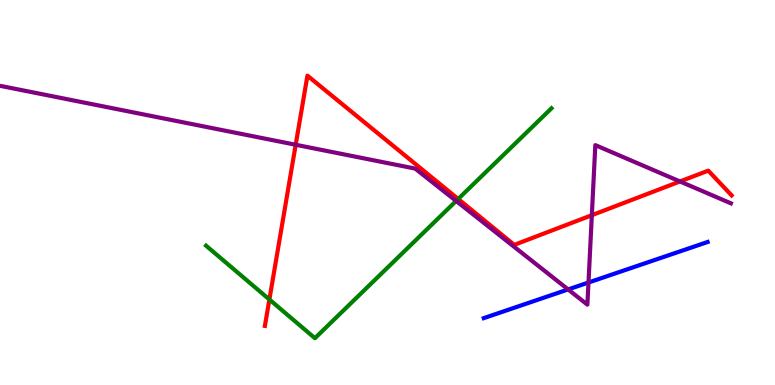[{'lines': ['blue', 'red'], 'intersections': []}, {'lines': ['green', 'red'], 'intersections': [{'x': 3.48, 'y': 2.22}, {'x': 5.91, 'y': 4.83}]}, {'lines': ['purple', 'red'], 'intersections': [{'x': 3.82, 'y': 6.24}, {'x': 7.64, 'y': 4.41}, {'x': 8.77, 'y': 5.29}]}, {'lines': ['blue', 'green'], 'intersections': []}, {'lines': ['blue', 'purple'], 'intersections': [{'x': 7.33, 'y': 2.48}, {'x': 7.59, 'y': 2.66}]}, {'lines': ['green', 'purple'], 'intersections': [{'x': 5.89, 'y': 4.78}]}]